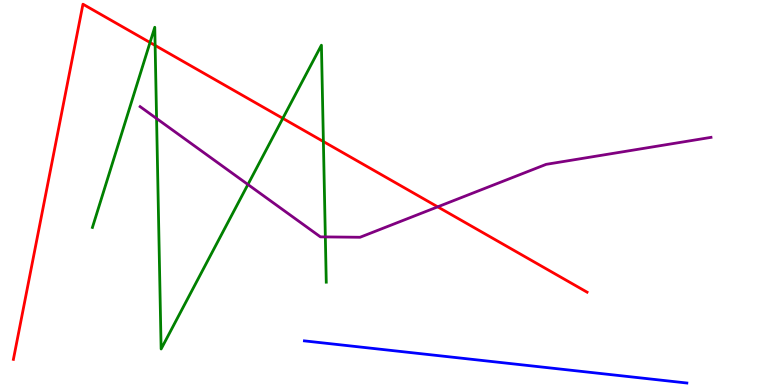[{'lines': ['blue', 'red'], 'intersections': []}, {'lines': ['green', 'red'], 'intersections': [{'x': 1.94, 'y': 8.9}, {'x': 2.0, 'y': 8.82}, {'x': 3.65, 'y': 6.93}, {'x': 4.17, 'y': 6.32}]}, {'lines': ['purple', 'red'], 'intersections': [{'x': 5.65, 'y': 4.63}]}, {'lines': ['blue', 'green'], 'intersections': []}, {'lines': ['blue', 'purple'], 'intersections': []}, {'lines': ['green', 'purple'], 'intersections': [{'x': 2.02, 'y': 6.92}, {'x': 3.2, 'y': 5.21}, {'x': 4.2, 'y': 3.85}]}]